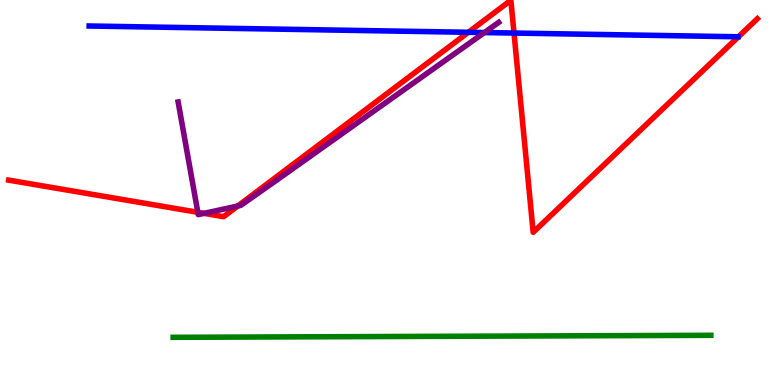[{'lines': ['blue', 'red'], 'intersections': [{'x': 6.04, 'y': 9.16}, {'x': 6.63, 'y': 9.14}]}, {'lines': ['green', 'red'], 'intersections': []}, {'lines': ['purple', 'red'], 'intersections': [{'x': 2.55, 'y': 4.49}, {'x': 2.63, 'y': 4.46}, {'x': 3.07, 'y': 4.65}]}, {'lines': ['blue', 'green'], 'intersections': []}, {'lines': ['blue', 'purple'], 'intersections': [{'x': 6.25, 'y': 9.15}]}, {'lines': ['green', 'purple'], 'intersections': []}]